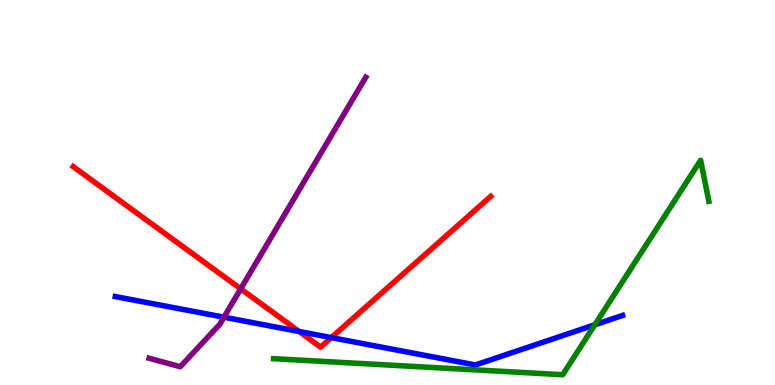[{'lines': ['blue', 'red'], 'intersections': [{'x': 3.86, 'y': 1.39}, {'x': 4.28, 'y': 1.23}]}, {'lines': ['green', 'red'], 'intersections': []}, {'lines': ['purple', 'red'], 'intersections': [{'x': 3.11, 'y': 2.5}]}, {'lines': ['blue', 'green'], 'intersections': [{'x': 7.68, 'y': 1.56}]}, {'lines': ['blue', 'purple'], 'intersections': [{'x': 2.89, 'y': 1.76}]}, {'lines': ['green', 'purple'], 'intersections': []}]